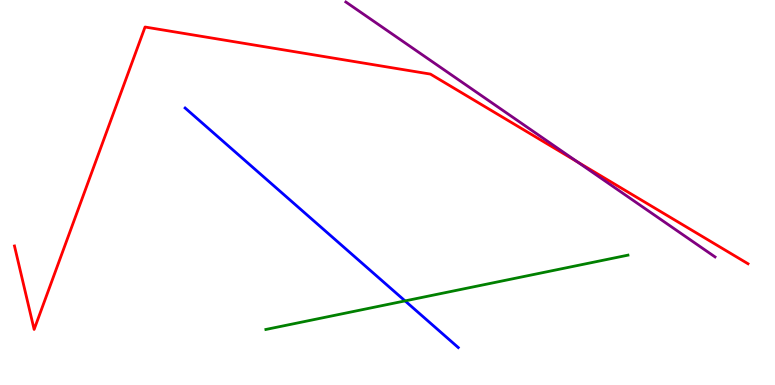[{'lines': ['blue', 'red'], 'intersections': []}, {'lines': ['green', 'red'], 'intersections': []}, {'lines': ['purple', 'red'], 'intersections': [{'x': 7.45, 'y': 5.8}]}, {'lines': ['blue', 'green'], 'intersections': [{'x': 5.23, 'y': 2.18}]}, {'lines': ['blue', 'purple'], 'intersections': []}, {'lines': ['green', 'purple'], 'intersections': []}]